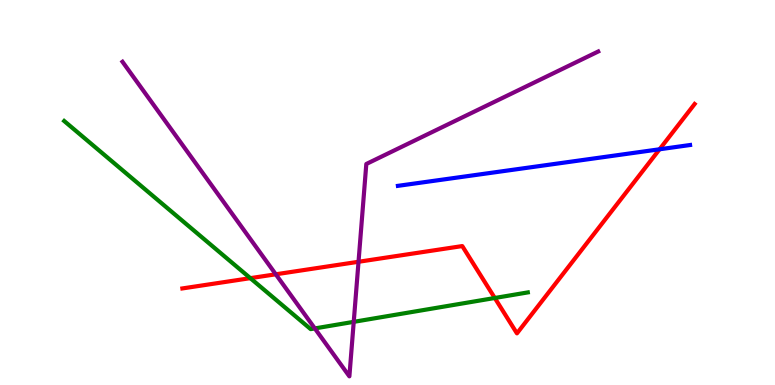[{'lines': ['blue', 'red'], 'intersections': [{'x': 8.51, 'y': 6.12}]}, {'lines': ['green', 'red'], 'intersections': [{'x': 3.23, 'y': 2.78}, {'x': 6.38, 'y': 2.26}]}, {'lines': ['purple', 'red'], 'intersections': [{'x': 3.56, 'y': 2.88}, {'x': 4.63, 'y': 3.2}]}, {'lines': ['blue', 'green'], 'intersections': []}, {'lines': ['blue', 'purple'], 'intersections': []}, {'lines': ['green', 'purple'], 'intersections': [{'x': 4.06, 'y': 1.47}, {'x': 4.56, 'y': 1.64}]}]